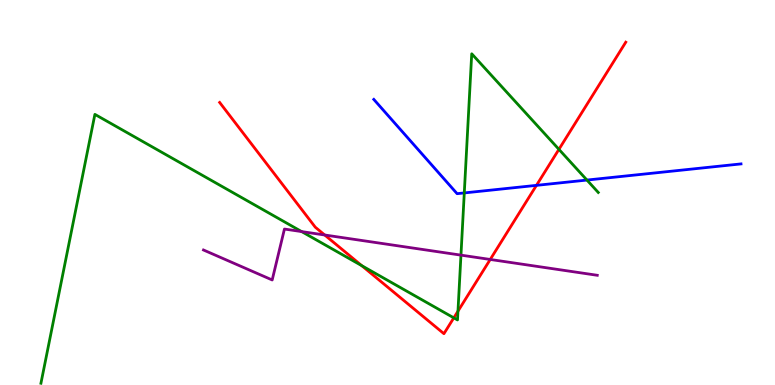[{'lines': ['blue', 'red'], 'intersections': [{'x': 6.92, 'y': 5.19}]}, {'lines': ['green', 'red'], 'intersections': [{'x': 4.67, 'y': 3.1}, {'x': 5.86, 'y': 1.74}, {'x': 5.91, 'y': 1.92}, {'x': 7.21, 'y': 6.12}]}, {'lines': ['purple', 'red'], 'intersections': [{'x': 4.19, 'y': 3.9}, {'x': 6.33, 'y': 3.26}]}, {'lines': ['blue', 'green'], 'intersections': [{'x': 5.99, 'y': 4.99}, {'x': 7.57, 'y': 5.32}]}, {'lines': ['blue', 'purple'], 'intersections': []}, {'lines': ['green', 'purple'], 'intersections': [{'x': 3.89, 'y': 3.98}, {'x': 5.95, 'y': 3.37}]}]